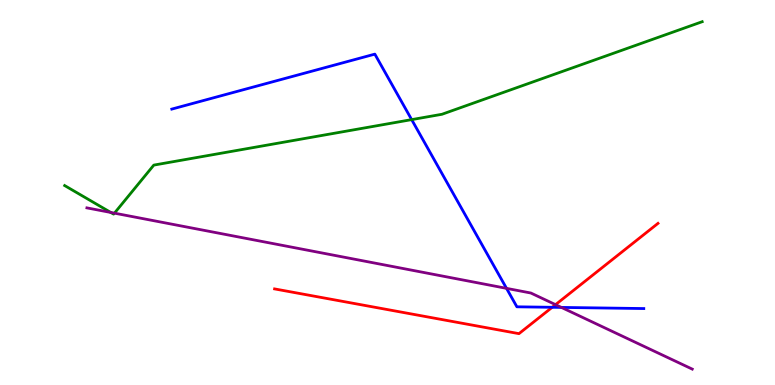[{'lines': ['blue', 'red'], 'intersections': [{'x': 7.12, 'y': 2.02}]}, {'lines': ['green', 'red'], 'intersections': []}, {'lines': ['purple', 'red'], 'intersections': [{'x': 7.17, 'y': 2.09}]}, {'lines': ['blue', 'green'], 'intersections': [{'x': 5.31, 'y': 6.89}]}, {'lines': ['blue', 'purple'], 'intersections': [{'x': 6.54, 'y': 2.51}, {'x': 7.24, 'y': 2.02}]}, {'lines': ['green', 'purple'], 'intersections': [{'x': 1.43, 'y': 4.48}, {'x': 1.48, 'y': 4.46}]}]